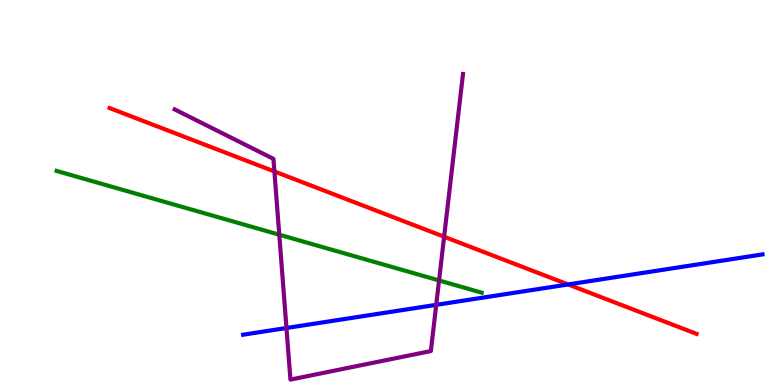[{'lines': ['blue', 'red'], 'intersections': [{'x': 7.33, 'y': 2.61}]}, {'lines': ['green', 'red'], 'intersections': []}, {'lines': ['purple', 'red'], 'intersections': [{'x': 3.54, 'y': 5.55}, {'x': 5.73, 'y': 3.85}]}, {'lines': ['blue', 'green'], 'intersections': []}, {'lines': ['blue', 'purple'], 'intersections': [{'x': 3.7, 'y': 1.48}, {'x': 5.63, 'y': 2.08}]}, {'lines': ['green', 'purple'], 'intersections': [{'x': 3.6, 'y': 3.9}, {'x': 5.67, 'y': 2.72}]}]